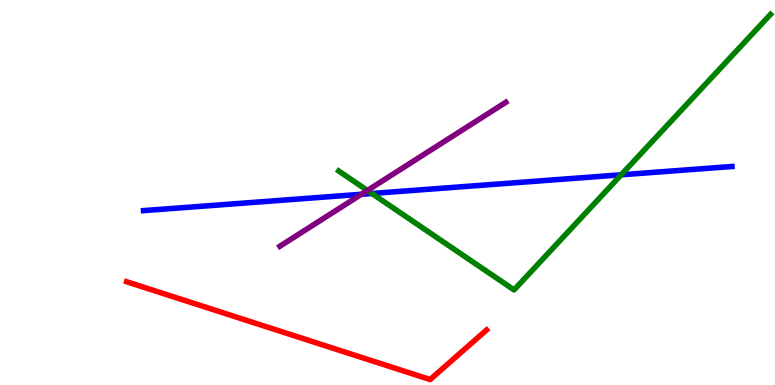[{'lines': ['blue', 'red'], 'intersections': []}, {'lines': ['green', 'red'], 'intersections': []}, {'lines': ['purple', 'red'], 'intersections': []}, {'lines': ['blue', 'green'], 'intersections': [{'x': 4.8, 'y': 4.97}, {'x': 8.02, 'y': 5.46}]}, {'lines': ['blue', 'purple'], 'intersections': [{'x': 4.66, 'y': 4.95}]}, {'lines': ['green', 'purple'], 'intersections': [{'x': 4.74, 'y': 5.05}]}]